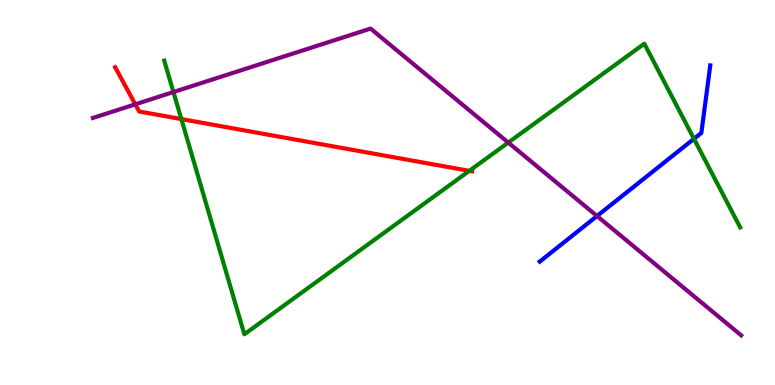[{'lines': ['blue', 'red'], 'intersections': []}, {'lines': ['green', 'red'], 'intersections': [{'x': 2.34, 'y': 6.91}, {'x': 6.06, 'y': 5.56}]}, {'lines': ['purple', 'red'], 'intersections': [{'x': 1.75, 'y': 7.29}]}, {'lines': ['blue', 'green'], 'intersections': [{'x': 8.95, 'y': 6.39}]}, {'lines': ['blue', 'purple'], 'intersections': [{'x': 7.7, 'y': 4.39}]}, {'lines': ['green', 'purple'], 'intersections': [{'x': 2.24, 'y': 7.61}, {'x': 6.56, 'y': 6.3}]}]